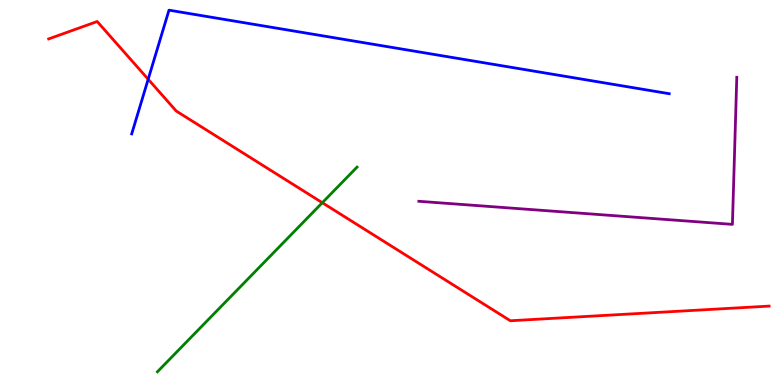[{'lines': ['blue', 'red'], 'intersections': [{'x': 1.91, 'y': 7.94}]}, {'lines': ['green', 'red'], 'intersections': [{'x': 4.16, 'y': 4.73}]}, {'lines': ['purple', 'red'], 'intersections': []}, {'lines': ['blue', 'green'], 'intersections': []}, {'lines': ['blue', 'purple'], 'intersections': []}, {'lines': ['green', 'purple'], 'intersections': []}]